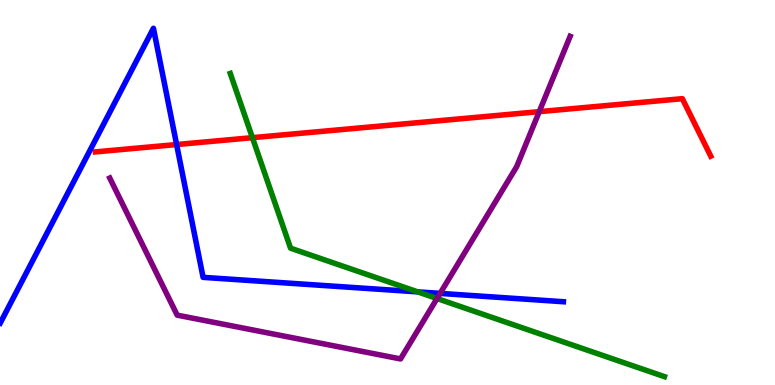[{'lines': ['blue', 'red'], 'intersections': [{'x': 2.28, 'y': 6.25}]}, {'lines': ['green', 'red'], 'intersections': [{'x': 3.26, 'y': 6.42}]}, {'lines': ['purple', 'red'], 'intersections': [{'x': 6.96, 'y': 7.1}]}, {'lines': ['blue', 'green'], 'intersections': [{'x': 5.39, 'y': 2.42}]}, {'lines': ['blue', 'purple'], 'intersections': [{'x': 5.68, 'y': 2.38}]}, {'lines': ['green', 'purple'], 'intersections': [{'x': 5.64, 'y': 2.25}]}]